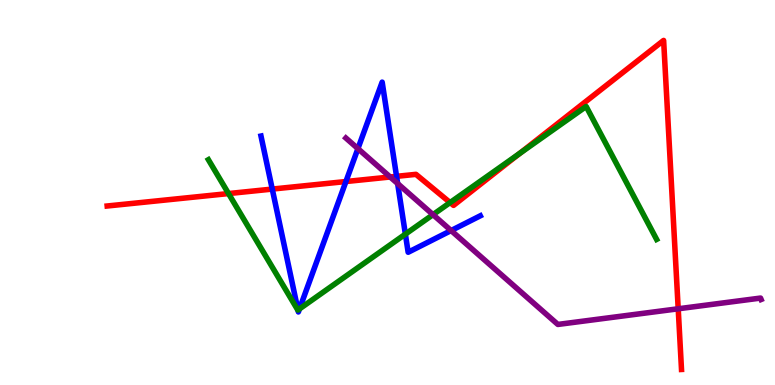[{'lines': ['blue', 'red'], 'intersections': [{'x': 3.51, 'y': 5.09}, {'x': 4.46, 'y': 5.29}, {'x': 5.12, 'y': 5.42}]}, {'lines': ['green', 'red'], 'intersections': [{'x': 2.95, 'y': 4.97}, {'x': 5.81, 'y': 4.74}, {'x': 6.71, 'y': 6.01}]}, {'lines': ['purple', 'red'], 'intersections': [{'x': 5.03, 'y': 5.4}, {'x': 8.75, 'y': 1.98}]}, {'lines': ['blue', 'green'], 'intersections': [{'x': 3.84, 'y': 1.95}, {'x': 3.86, 'y': 1.98}, {'x': 5.23, 'y': 3.92}]}, {'lines': ['blue', 'purple'], 'intersections': [{'x': 4.62, 'y': 6.14}, {'x': 5.13, 'y': 5.23}, {'x': 5.82, 'y': 4.01}]}, {'lines': ['green', 'purple'], 'intersections': [{'x': 5.59, 'y': 4.42}]}]